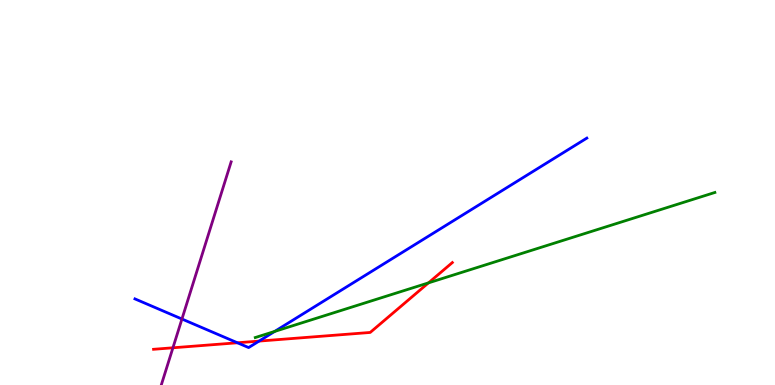[{'lines': ['blue', 'red'], 'intersections': [{'x': 3.06, 'y': 1.1}, {'x': 3.34, 'y': 1.14}]}, {'lines': ['green', 'red'], 'intersections': [{'x': 5.53, 'y': 2.65}]}, {'lines': ['purple', 'red'], 'intersections': [{'x': 2.23, 'y': 0.966}]}, {'lines': ['blue', 'green'], 'intersections': [{'x': 3.54, 'y': 1.39}]}, {'lines': ['blue', 'purple'], 'intersections': [{'x': 2.35, 'y': 1.71}]}, {'lines': ['green', 'purple'], 'intersections': []}]